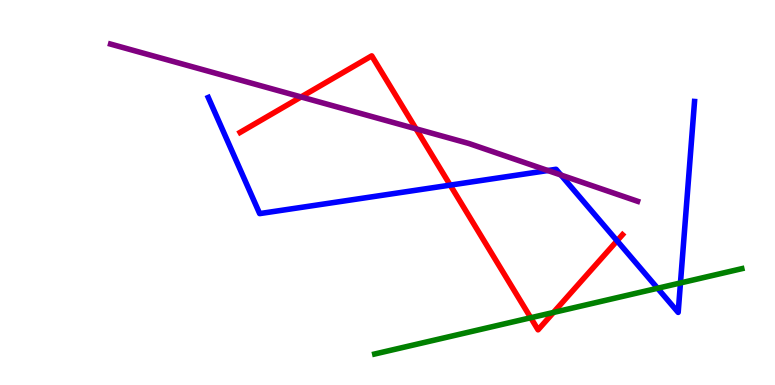[{'lines': ['blue', 'red'], 'intersections': [{'x': 5.81, 'y': 5.19}, {'x': 7.96, 'y': 3.75}]}, {'lines': ['green', 'red'], 'intersections': [{'x': 6.85, 'y': 1.75}, {'x': 7.14, 'y': 1.88}]}, {'lines': ['purple', 'red'], 'intersections': [{'x': 3.89, 'y': 7.48}, {'x': 5.37, 'y': 6.65}]}, {'lines': ['blue', 'green'], 'intersections': [{'x': 8.48, 'y': 2.51}, {'x': 8.78, 'y': 2.65}]}, {'lines': ['blue', 'purple'], 'intersections': [{'x': 7.07, 'y': 5.57}, {'x': 7.24, 'y': 5.45}]}, {'lines': ['green', 'purple'], 'intersections': []}]